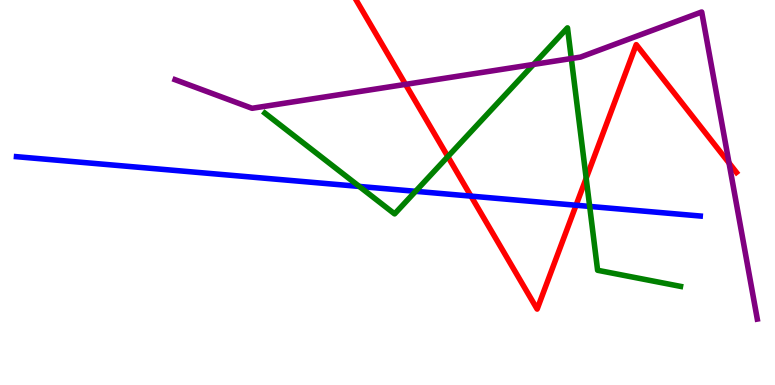[{'lines': ['blue', 'red'], 'intersections': [{'x': 6.08, 'y': 4.91}, {'x': 7.43, 'y': 4.67}]}, {'lines': ['green', 'red'], 'intersections': [{'x': 5.78, 'y': 5.93}, {'x': 7.56, 'y': 5.37}]}, {'lines': ['purple', 'red'], 'intersections': [{'x': 5.23, 'y': 7.81}, {'x': 9.41, 'y': 5.77}]}, {'lines': ['blue', 'green'], 'intersections': [{'x': 4.64, 'y': 5.16}, {'x': 5.36, 'y': 5.03}, {'x': 7.61, 'y': 4.64}]}, {'lines': ['blue', 'purple'], 'intersections': []}, {'lines': ['green', 'purple'], 'intersections': [{'x': 6.88, 'y': 8.33}, {'x': 7.37, 'y': 8.48}]}]